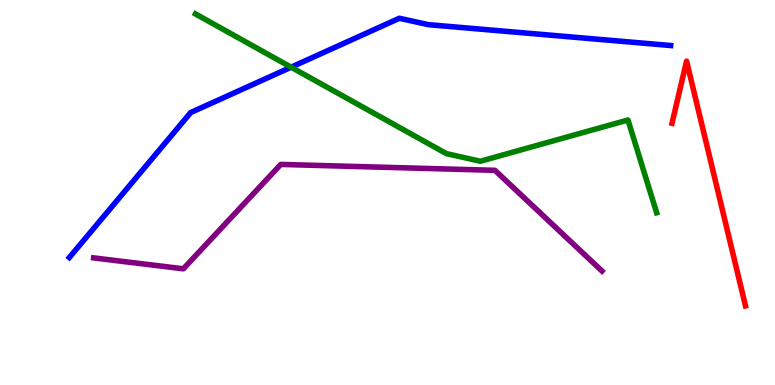[{'lines': ['blue', 'red'], 'intersections': []}, {'lines': ['green', 'red'], 'intersections': []}, {'lines': ['purple', 'red'], 'intersections': []}, {'lines': ['blue', 'green'], 'intersections': [{'x': 3.76, 'y': 8.25}]}, {'lines': ['blue', 'purple'], 'intersections': []}, {'lines': ['green', 'purple'], 'intersections': []}]